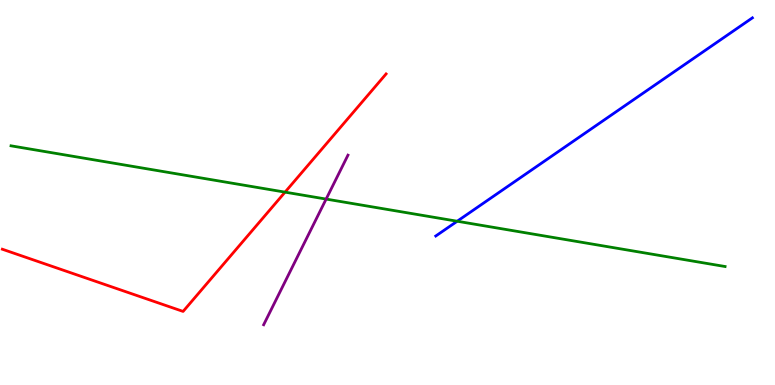[{'lines': ['blue', 'red'], 'intersections': []}, {'lines': ['green', 'red'], 'intersections': [{'x': 3.68, 'y': 5.01}]}, {'lines': ['purple', 'red'], 'intersections': []}, {'lines': ['blue', 'green'], 'intersections': [{'x': 5.9, 'y': 4.25}]}, {'lines': ['blue', 'purple'], 'intersections': []}, {'lines': ['green', 'purple'], 'intersections': [{'x': 4.21, 'y': 4.83}]}]